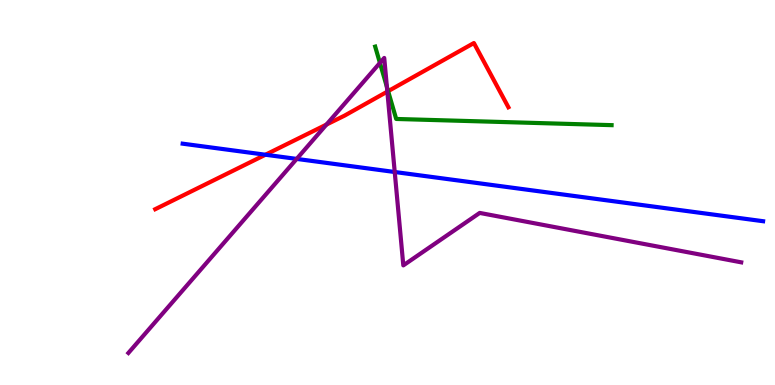[{'lines': ['blue', 'red'], 'intersections': [{'x': 3.42, 'y': 5.98}]}, {'lines': ['green', 'red'], 'intersections': [{'x': 5.01, 'y': 7.63}]}, {'lines': ['purple', 'red'], 'intersections': [{'x': 4.21, 'y': 6.76}, {'x': 5.0, 'y': 7.62}]}, {'lines': ['blue', 'green'], 'intersections': []}, {'lines': ['blue', 'purple'], 'intersections': [{'x': 3.83, 'y': 5.87}, {'x': 5.09, 'y': 5.53}]}, {'lines': ['green', 'purple'], 'intersections': [{'x': 4.9, 'y': 8.37}, {'x': 4.99, 'y': 7.74}]}]